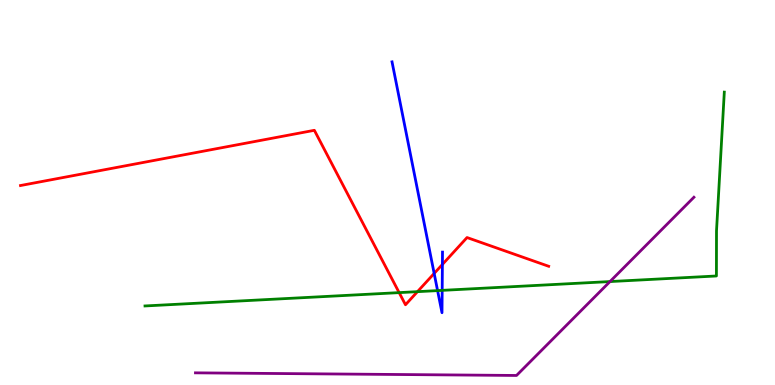[{'lines': ['blue', 'red'], 'intersections': [{'x': 5.6, 'y': 2.9}, {'x': 5.71, 'y': 3.13}]}, {'lines': ['green', 'red'], 'intersections': [{'x': 5.15, 'y': 2.4}, {'x': 5.39, 'y': 2.42}]}, {'lines': ['purple', 'red'], 'intersections': []}, {'lines': ['blue', 'green'], 'intersections': [{'x': 5.65, 'y': 2.45}, {'x': 5.71, 'y': 2.46}]}, {'lines': ['blue', 'purple'], 'intersections': []}, {'lines': ['green', 'purple'], 'intersections': [{'x': 7.87, 'y': 2.69}]}]